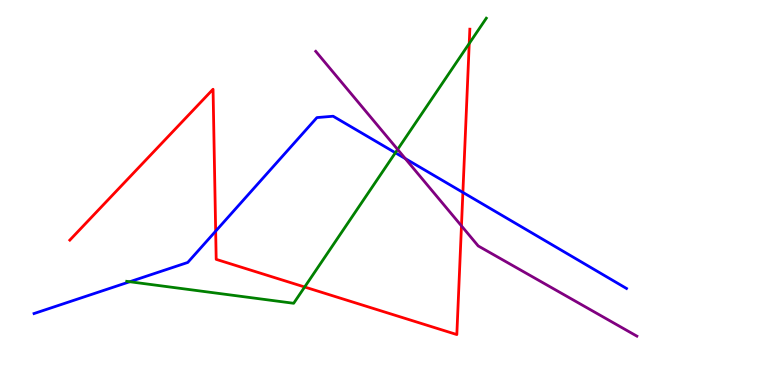[{'lines': ['blue', 'red'], 'intersections': [{'x': 2.78, 'y': 4.0}, {'x': 5.97, 'y': 5.0}]}, {'lines': ['green', 'red'], 'intersections': [{'x': 3.93, 'y': 2.55}, {'x': 6.05, 'y': 8.87}]}, {'lines': ['purple', 'red'], 'intersections': [{'x': 5.95, 'y': 4.13}]}, {'lines': ['blue', 'green'], 'intersections': [{'x': 1.67, 'y': 2.68}, {'x': 5.1, 'y': 6.03}]}, {'lines': ['blue', 'purple'], 'intersections': [{'x': 5.23, 'y': 5.88}]}, {'lines': ['green', 'purple'], 'intersections': [{'x': 5.13, 'y': 6.12}]}]